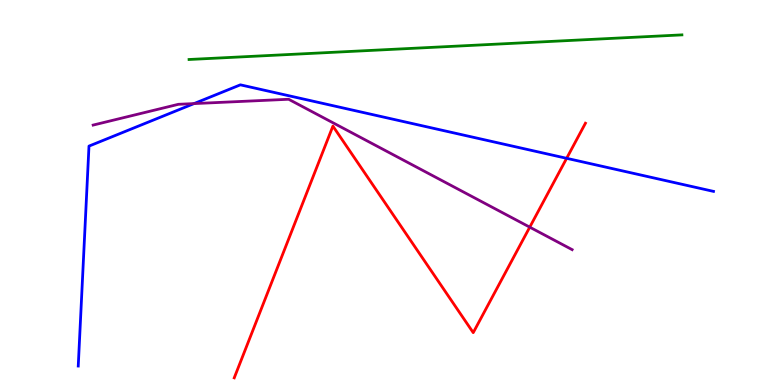[{'lines': ['blue', 'red'], 'intersections': [{'x': 7.31, 'y': 5.89}]}, {'lines': ['green', 'red'], 'intersections': []}, {'lines': ['purple', 'red'], 'intersections': [{'x': 6.84, 'y': 4.1}]}, {'lines': ['blue', 'green'], 'intersections': []}, {'lines': ['blue', 'purple'], 'intersections': [{'x': 2.5, 'y': 7.31}]}, {'lines': ['green', 'purple'], 'intersections': []}]